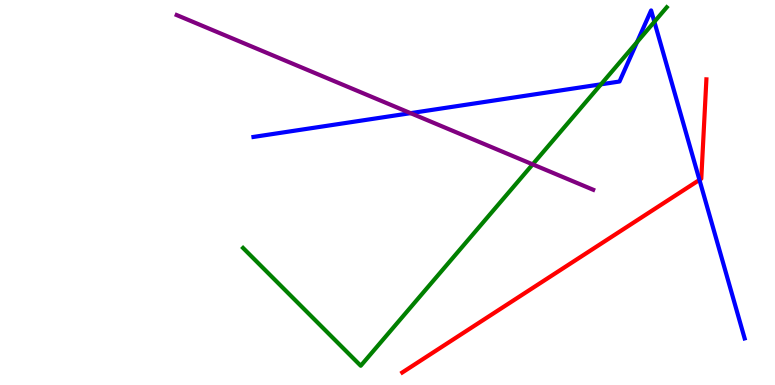[{'lines': ['blue', 'red'], 'intersections': [{'x': 9.03, 'y': 5.33}]}, {'lines': ['green', 'red'], 'intersections': []}, {'lines': ['purple', 'red'], 'intersections': []}, {'lines': ['blue', 'green'], 'intersections': [{'x': 7.75, 'y': 7.81}, {'x': 8.22, 'y': 8.91}, {'x': 8.44, 'y': 9.43}]}, {'lines': ['blue', 'purple'], 'intersections': [{'x': 5.3, 'y': 7.06}]}, {'lines': ['green', 'purple'], 'intersections': [{'x': 6.87, 'y': 5.73}]}]